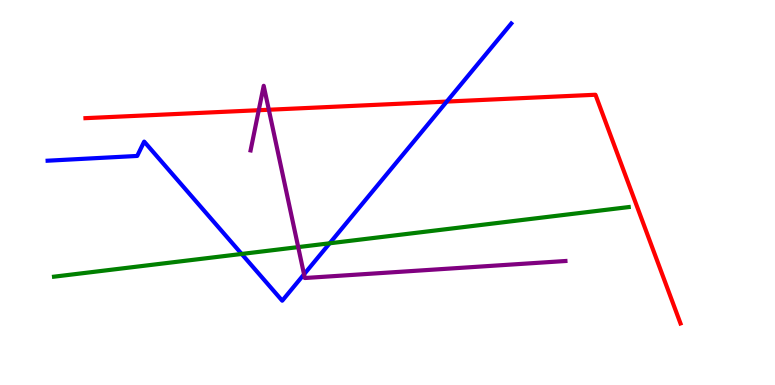[{'lines': ['blue', 'red'], 'intersections': [{'x': 5.76, 'y': 7.36}]}, {'lines': ['green', 'red'], 'intersections': []}, {'lines': ['purple', 'red'], 'intersections': [{'x': 3.34, 'y': 7.14}, {'x': 3.47, 'y': 7.15}]}, {'lines': ['blue', 'green'], 'intersections': [{'x': 3.12, 'y': 3.4}, {'x': 4.25, 'y': 3.68}]}, {'lines': ['blue', 'purple'], 'intersections': [{'x': 3.92, 'y': 2.88}]}, {'lines': ['green', 'purple'], 'intersections': [{'x': 3.85, 'y': 3.58}]}]